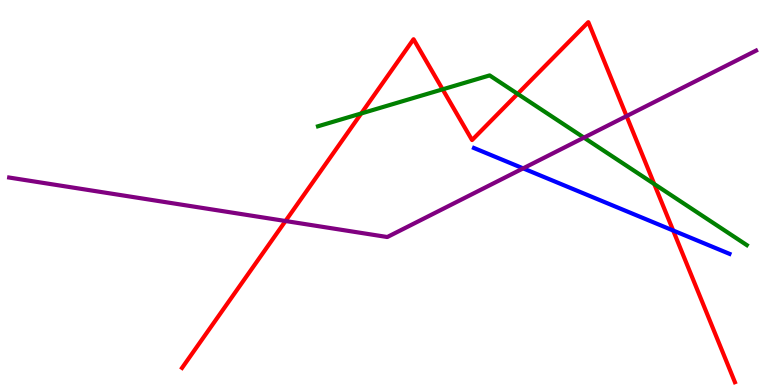[{'lines': ['blue', 'red'], 'intersections': [{'x': 8.69, 'y': 4.01}]}, {'lines': ['green', 'red'], 'intersections': [{'x': 4.66, 'y': 7.05}, {'x': 5.71, 'y': 7.68}, {'x': 6.68, 'y': 7.56}, {'x': 8.44, 'y': 5.22}]}, {'lines': ['purple', 'red'], 'intersections': [{'x': 3.68, 'y': 4.26}, {'x': 8.08, 'y': 6.98}]}, {'lines': ['blue', 'green'], 'intersections': []}, {'lines': ['blue', 'purple'], 'intersections': [{'x': 6.75, 'y': 5.63}]}, {'lines': ['green', 'purple'], 'intersections': [{'x': 7.53, 'y': 6.43}]}]